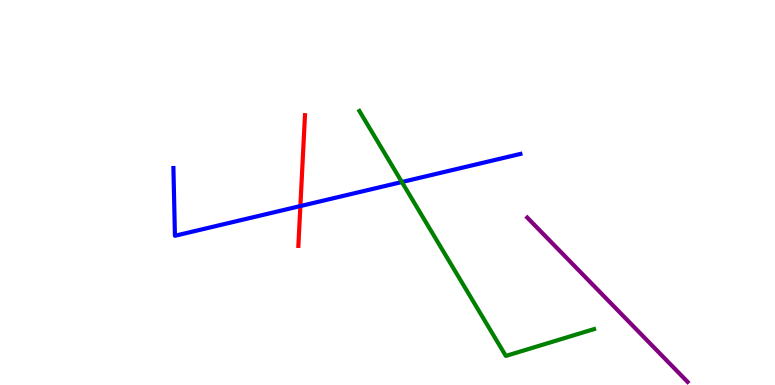[{'lines': ['blue', 'red'], 'intersections': [{'x': 3.88, 'y': 4.65}]}, {'lines': ['green', 'red'], 'intersections': []}, {'lines': ['purple', 'red'], 'intersections': []}, {'lines': ['blue', 'green'], 'intersections': [{'x': 5.19, 'y': 5.27}]}, {'lines': ['blue', 'purple'], 'intersections': []}, {'lines': ['green', 'purple'], 'intersections': []}]